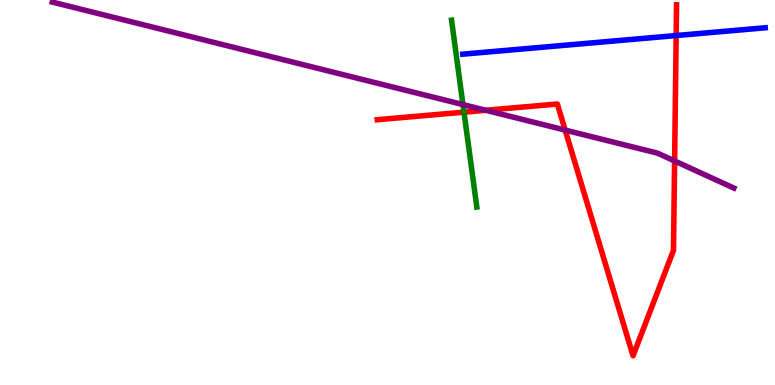[{'lines': ['blue', 'red'], 'intersections': [{'x': 8.72, 'y': 9.08}]}, {'lines': ['green', 'red'], 'intersections': [{'x': 5.99, 'y': 7.09}]}, {'lines': ['purple', 'red'], 'intersections': [{'x': 6.27, 'y': 7.14}, {'x': 7.29, 'y': 6.62}, {'x': 8.7, 'y': 5.82}]}, {'lines': ['blue', 'green'], 'intersections': []}, {'lines': ['blue', 'purple'], 'intersections': []}, {'lines': ['green', 'purple'], 'intersections': [{'x': 5.97, 'y': 7.28}]}]